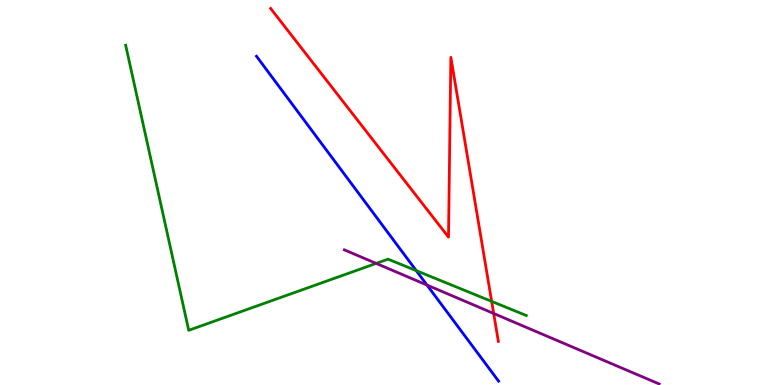[{'lines': ['blue', 'red'], 'intersections': []}, {'lines': ['green', 'red'], 'intersections': [{'x': 6.34, 'y': 2.17}]}, {'lines': ['purple', 'red'], 'intersections': [{'x': 6.37, 'y': 1.86}]}, {'lines': ['blue', 'green'], 'intersections': [{'x': 5.37, 'y': 2.97}]}, {'lines': ['blue', 'purple'], 'intersections': [{'x': 5.51, 'y': 2.6}]}, {'lines': ['green', 'purple'], 'intersections': [{'x': 4.85, 'y': 3.16}]}]